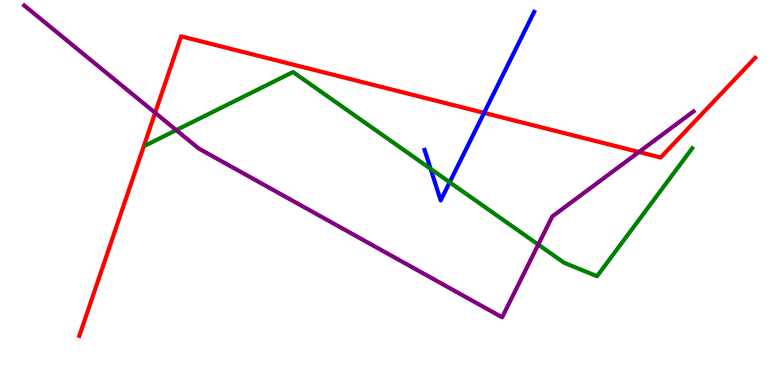[{'lines': ['blue', 'red'], 'intersections': [{'x': 6.25, 'y': 7.07}]}, {'lines': ['green', 'red'], 'intersections': []}, {'lines': ['purple', 'red'], 'intersections': [{'x': 2.0, 'y': 7.07}, {'x': 8.24, 'y': 6.05}]}, {'lines': ['blue', 'green'], 'intersections': [{'x': 5.56, 'y': 5.61}, {'x': 5.8, 'y': 5.27}]}, {'lines': ['blue', 'purple'], 'intersections': []}, {'lines': ['green', 'purple'], 'intersections': [{'x': 2.27, 'y': 6.62}, {'x': 6.95, 'y': 3.65}]}]